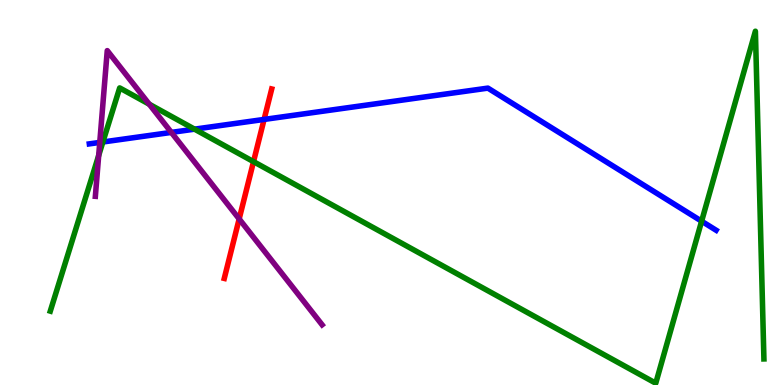[{'lines': ['blue', 'red'], 'intersections': [{'x': 3.41, 'y': 6.9}]}, {'lines': ['green', 'red'], 'intersections': [{'x': 3.27, 'y': 5.8}]}, {'lines': ['purple', 'red'], 'intersections': [{'x': 3.09, 'y': 4.31}]}, {'lines': ['blue', 'green'], 'intersections': [{'x': 1.33, 'y': 6.31}, {'x': 2.51, 'y': 6.65}, {'x': 9.05, 'y': 4.25}]}, {'lines': ['blue', 'purple'], 'intersections': [{'x': 1.29, 'y': 6.3}, {'x': 2.21, 'y': 6.56}]}, {'lines': ['green', 'purple'], 'intersections': [{'x': 1.27, 'y': 5.96}, {'x': 1.93, 'y': 7.29}]}]